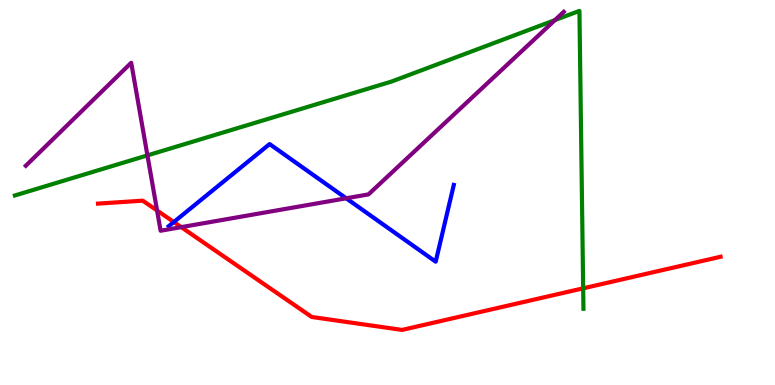[{'lines': ['blue', 'red'], 'intersections': [{'x': 2.24, 'y': 4.23}]}, {'lines': ['green', 'red'], 'intersections': [{'x': 7.52, 'y': 2.51}]}, {'lines': ['purple', 'red'], 'intersections': [{'x': 2.03, 'y': 4.53}, {'x': 2.34, 'y': 4.1}]}, {'lines': ['blue', 'green'], 'intersections': []}, {'lines': ['blue', 'purple'], 'intersections': [{'x': 4.47, 'y': 4.85}]}, {'lines': ['green', 'purple'], 'intersections': [{'x': 1.9, 'y': 5.96}, {'x': 7.16, 'y': 9.48}]}]